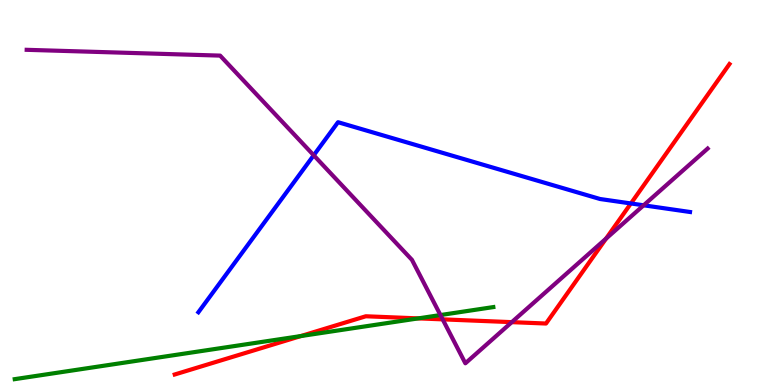[{'lines': ['blue', 'red'], 'intersections': [{'x': 8.14, 'y': 4.72}]}, {'lines': ['green', 'red'], 'intersections': [{'x': 3.88, 'y': 1.27}, {'x': 5.4, 'y': 1.73}]}, {'lines': ['purple', 'red'], 'intersections': [{'x': 5.71, 'y': 1.7}, {'x': 6.6, 'y': 1.63}, {'x': 7.82, 'y': 3.8}]}, {'lines': ['blue', 'green'], 'intersections': []}, {'lines': ['blue', 'purple'], 'intersections': [{'x': 4.05, 'y': 5.97}, {'x': 8.31, 'y': 4.67}]}, {'lines': ['green', 'purple'], 'intersections': [{'x': 5.68, 'y': 1.82}]}]